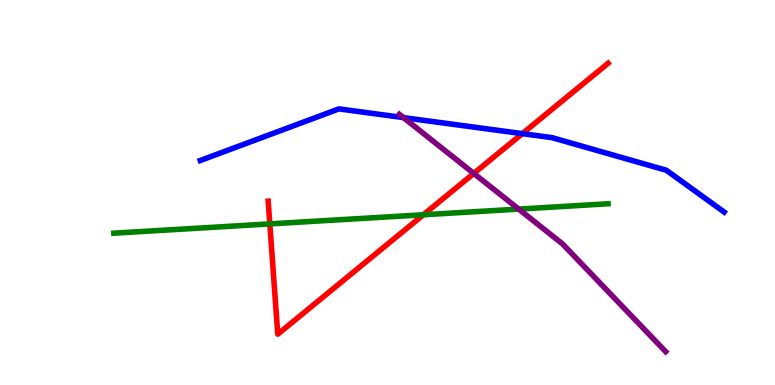[{'lines': ['blue', 'red'], 'intersections': [{'x': 6.74, 'y': 6.53}]}, {'lines': ['green', 'red'], 'intersections': [{'x': 3.48, 'y': 4.18}, {'x': 5.46, 'y': 4.42}]}, {'lines': ['purple', 'red'], 'intersections': [{'x': 6.11, 'y': 5.5}]}, {'lines': ['blue', 'green'], 'intersections': []}, {'lines': ['blue', 'purple'], 'intersections': [{'x': 5.21, 'y': 6.95}]}, {'lines': ['green', 'purple'], 'intersections': [{'x': 6.69, 'y': 4.57}]}]